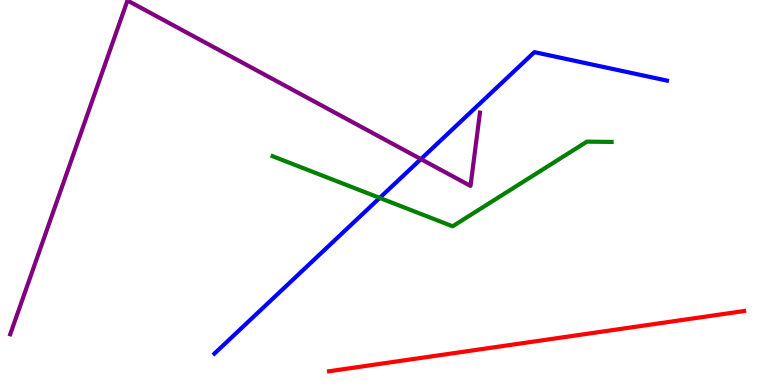[{'lines': ['blue', 'red'], 'intersections': []}, {'lines': ['green', 'red'], 'intersections': []}, {'lines': ['purple', 'red'], 'intersections': []}, {'lines': ['blue', 'green'], 'intersections': [{'x': 4.9, 'y': 4.86}]}, {'lines': ['blue', 'purple'], 'intersections': [{'x': 5.43, 'y': 5.87}]}, {'lines': ['green', 'purple'], 'intersections': []}]